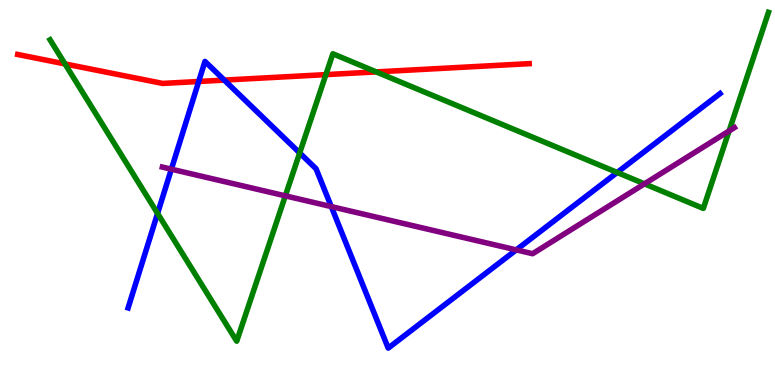[{'lines': ['blue', 'red'], 'intersections': [{'x': 2.56, 'y': 7.88}, {'x': 2.89, 'y': 7.92}]}, {'lines': ['green', 'red'], 'intersections': [{'x': 0.839, 'y': 8.34}, {'x': 4.2, 'y': 8.06}, {'x': 4.85, 'y': 8.13}]}, {'lines': ['purple', 'red'], 'intersections': []}, {'lines': ['blue', 'green'], 'intersections': [{'x': 2.03, 'y': 4.46}, {'x': 3.87, 'y': 6.03}, {'x': 7.96, 'y': 5.52}]}, {'lines': ['blue', 'purple'], 'intersections': [{'x': 2.21, 'y': 5.61}, {'x': 4.27, 'y': 4.63}, {'x': 6.66, 'y': 3.51}]}, {'lines': ['green', 'purple'], 'intersections': [{'x': 3.68, 'y': 4.91}, {'x': 8.32, 'y': 5.22}, {'x': 9.41, 'y': 6.6}]}]